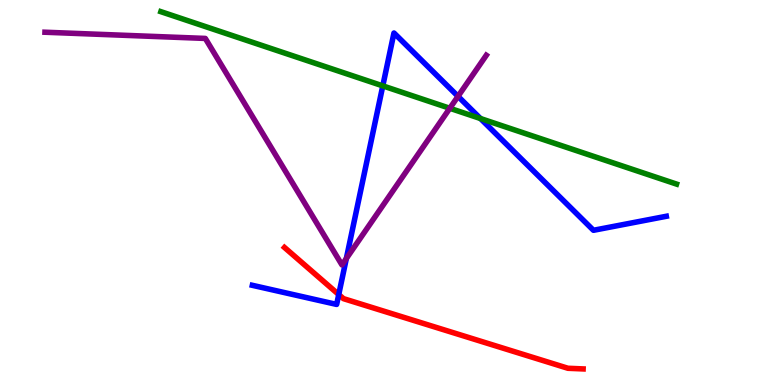[{'lines': ['blue', 'red'], 'intersections': [{'x': 4.37, 'y': 2.35}]}, {'lines': ['green', 'red'], 'intersections': []}, {'lines': ['purple', 'red'], 'intersections': []}, {'lines': ['blue', 'green'], 'intersections': [{'x': 4.94, 'y': 7.77}, {'x': 6.2, 'y': 6.92}]}, {'lines': ['blue', 'purple'], 'intersections': [{'x': 4.47, 'y': 3.29}, {'x': 5.91, 'y': 7.5}]}, {'lines': ['green', 'purple'], 'intersections': [{'x': 5.8, 'y': 7.19}]}]